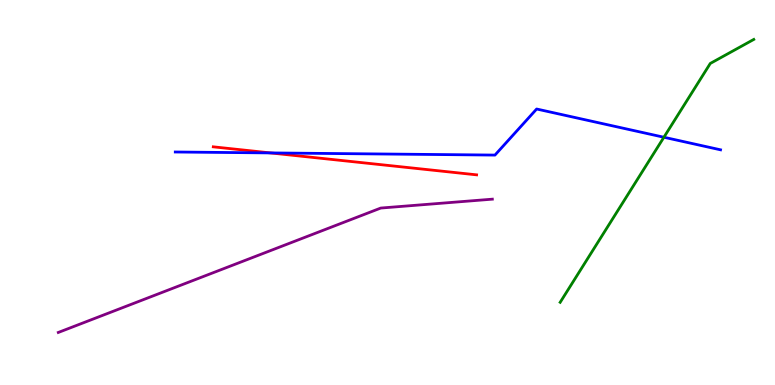[{'lines': ['blue', 'red'], 'intersections': [{'x': 3.49, 'y': 6.03}]}, {'lines': ['green', 'red'], 'intersections': []}, {'lines': ['purple', 'red'], 'intersections': []}, {'lines': ['blue', 'green'], 'intersections': [{'x': 8.57, 'y': 6.44}]}, {'lines': ['blue', 'purple'], 'intersections': []}, {'lines': ['green', 'purple'], 'intersections': []}]